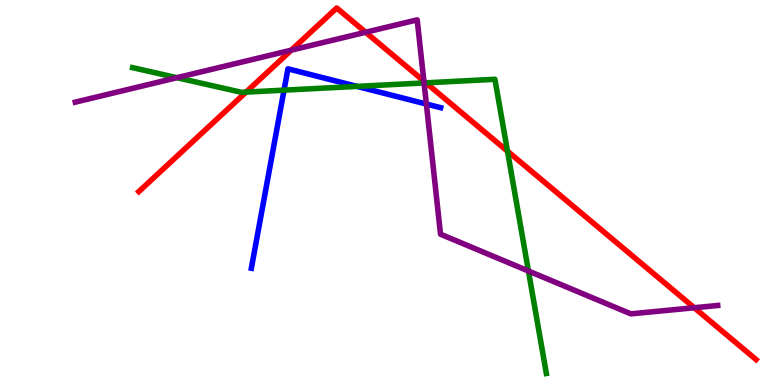[{'lines': ['blue', 'red'], 'intersections': []}, {'lines': ['green', 'red'], 'intersections': [{'x': 3.18, 'y': 7.61}, {'x': 5.5, 'y': 7.85}, {'x': 6.55, 'y': 6.07}]}, {'lines': ['purple', 'red'], 'intersections': [{'x': 3.76, 'y': 8.7}, {'x': 4.72, 'y': 9.16}, {'x': 5.47, 'y': 7.89}, {'x': 8.96, 'y': 2.01}]}, {'lines': ['blue', 'green'], 'intersections': [{'x': 3.66, 'y': 7.66}, {'x': 4.61, 'y': 7.76}]}, {'lines': ['blue', 'purple'], 'intersections': [{'x': 5.5, 'y': 7.3}]}, {'lines': ['green', 'purple'], 'intersections': [{'x': 2.28, 'y': 7.98}, {'x': 5.47, 'y': 7.85}, {'x': 6.82, 'y': 2.96}]}]